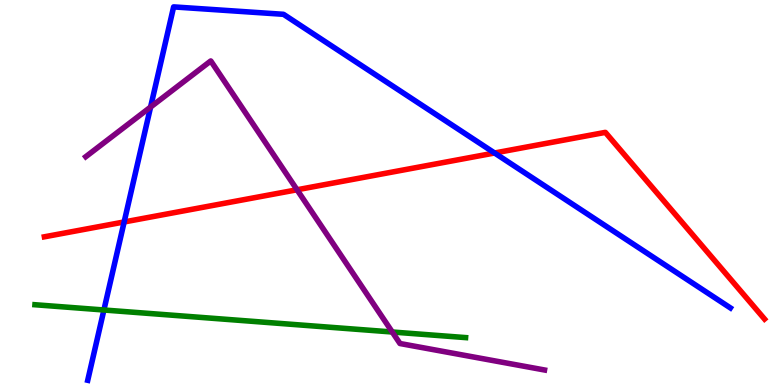[{'lines': ['blue', 'red'], 'intersections': [{'x': 1.6, 'y': 4.23}, {'x': 6.38, 'y': 6.03}]}, {'lines': ['green', 'red'], 'intersections': []}, {'lines': ['purple', 'red'], 'intersections': [{'x': 3.83, 'y': 5.07}]}, {'lines': ['blue', 'green'], 'intersections': [{'x': 1.34, 'y': 1.95}]}, {'lines': ['blue', 'purple'], 'intersections': [{'x': 1.94, 'y': 7.22}]}, {'lines': ['green', 'purple'], 'intersections': [{'x': 5.06, 'y': 1.38}]}]